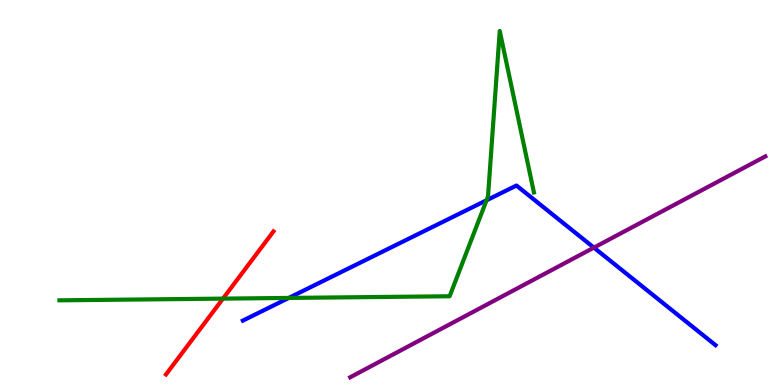[{'lines': ['blue', 'red'], 'intersections': []}, {'lines': ['green', 'red'], 'intersections': [{'x': 2.88, 'y': 2.24}]}, {'lines': ['purple', 'red'], 'intersections': []}, {'lines': ['blue', 'green'], 'intersections': [{'x': 3.73, 'y': 2.26}, {'x': 6.28, 'y': 4.8}]}, {'lines': ['blue', 'purple'], 'intersections': [{'x': 7.66, 'y': 3.57}]}, {'lines': ['green', 'purple'], 'intersections': []}]